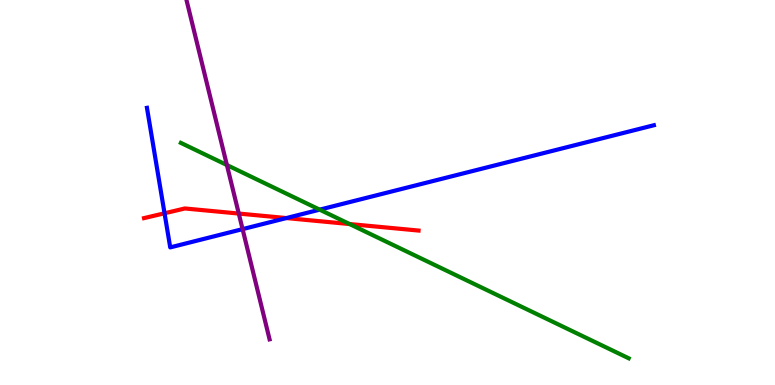[{'lines': ['blue', 'red'], 'intersections': [{'x': 2.12, 'y': 4.46}, {'x': 3.7, 'y': 4.34}]}, {'lines': ['green', 'red'], 'intersections': [{'x': 4.51, 'y': 4.18}]}, {'lines': ['purple', 'red'], 'intersections': [{'x': 3.08, 'y': 4.45}]}, {'lines': ['blue', 'green'], 'intersections': [{'x': 4.12, 'y': 4.55}]}, {'lines': ['blue', 'purple'], 'intersections': [{'x': 3.13, 'y': 4.05}]}, {'lines': ['green', 'purple'], 'intersections': [{'x': 2.93, 'y': 5.71}]}]